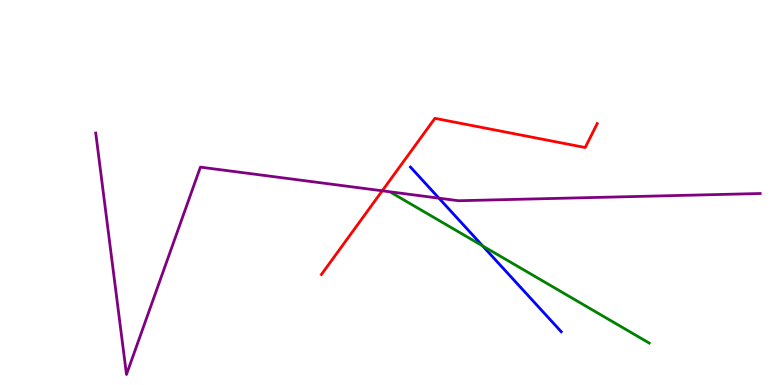[{'lines': ['blue', 'red'], 'intersections': []}, {'lines': ['green', 'red'], 'intersections': []}, {'lines': ['purple', 'red'], 'intersections': [{'x': 4.93, 'y': 5.04}]}, {'lines': ['blue', 'green'], 'intersections': [{'x': 6.23, 'y': 3.61}]}, {'lines': ['blue', 'purple'], 'intersections': [{'x': 5.66, 'y': 4.85}]}, {'lines': ['green', 'purple'], 'intersections': []}]